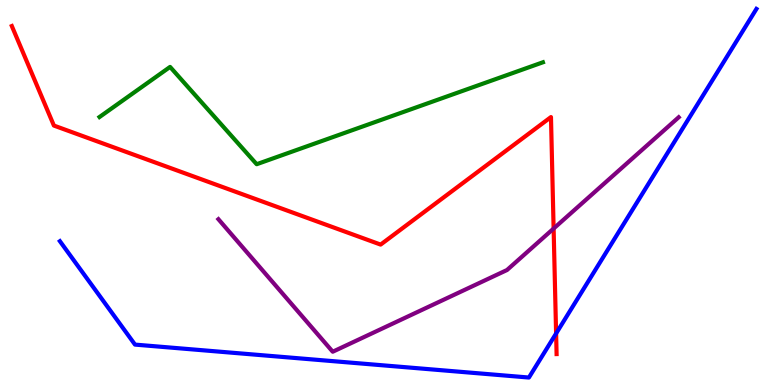[{'lines': ['blue', 'red'], 'intersections': [{'x': 7.18, 'y': 1.34}]}, {'lines': ['green', 'red'], 'intersections': []}, {'lines': ['purple', 'red'], 'intersections': [{'x': 7.14, 'y': 4.06}]}, {'lines': ['blue', 'green'], 'intersections': []}, {'lines': ['blue', 'purple'], 'intersections': []}, {'lines': ['green', 'purple'], 'intersections': []}]